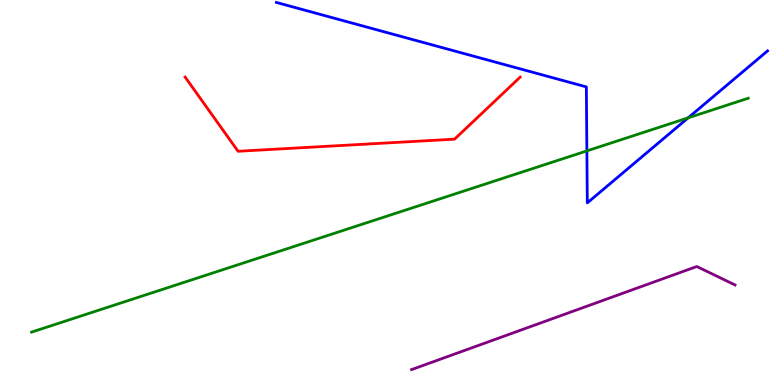[{'lines': ['blue', 'red'], 'intersections': []}, {'lines': ['green', 'red'], 'intersections': []}, {'lines': ['purple', 'red'], 'intersections': []}, {'lines': ['blue', 'green'], 'intersections': [{'x': 7.57, 'y': 6.08}, {'x': 8.88, 'y': 6.94}]}, {'lines': ['blue', 'purple'], 'intersections': []}, {'lines': ['green', 'purple'], 'intersections': []}]